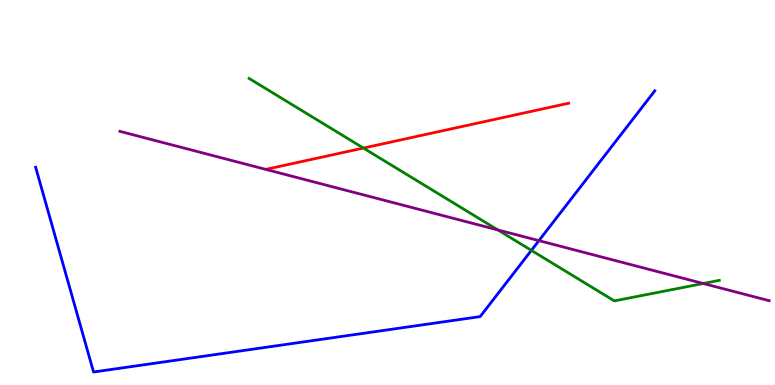[{'lines': ['blue', 'red'], 'intersections': []}, {'lines': ['green', 'red'], 'intersections': [{'x': 4.69, 'y': 6.15}]}, {'lines': ['purple', 'red'], 'intersections': []}, {'lines': ['blue', 'green'], 'intersections': [{'x': 6.86, 'y': 3.5}]}, {'lines': ['blue', 'purple'], 'intersections': [{'x': 6.95, 'y': 3.75}]}, {'lines': ['green', 'purple'], 'intersections': [{'x': 6.42, 'y': 4.03}, {'x': 9.07, 'y': 2.64}]}]